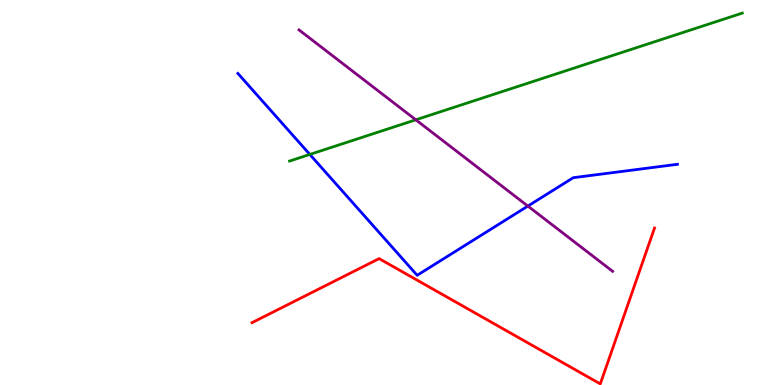[{'lines': ['blue', 'red'], 'intersections': []}, {'lines': ['green', 'red'], 'intersections': []}, {'lines': ['purple', 'red'], 'intersections': []}, {'lines': ['blue', 'green'], 'intersections': [{'x': 4.0, 'y': 5.99}]}, {'lines': ['blue', 'purple'], 'intersections': [{'x': 6.81, 'y': 4.65}]}, {'lines': ['green', 'purple'], 'intersections': [{'x': 5.37, 'y': 6.89}]}]